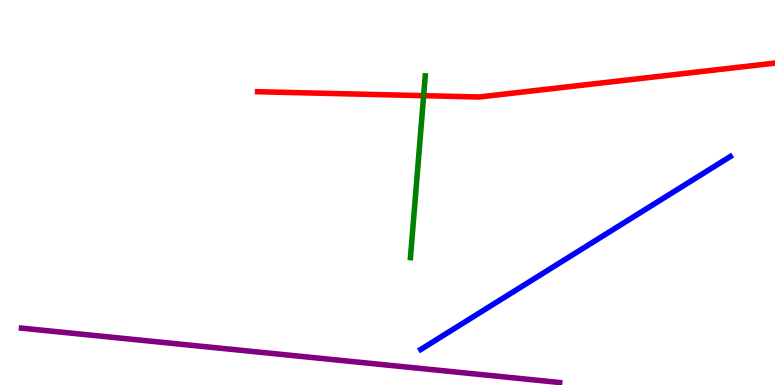[{'lines': ['blue', 'red'], 'intersections': []}, {'lines': ['green', 'red'], 'intersections': [{'x': 5.47, 'y': 7.51}]}, {'lines': ['purple', 'red'], 'intersections': []}, {'lines': ['blue', 'green'], 'intersections': []}, {'lines': ['blue', 'purple'], 'intersections': []}, {'lines': ['green', 'purple'], 'intersections': []}]